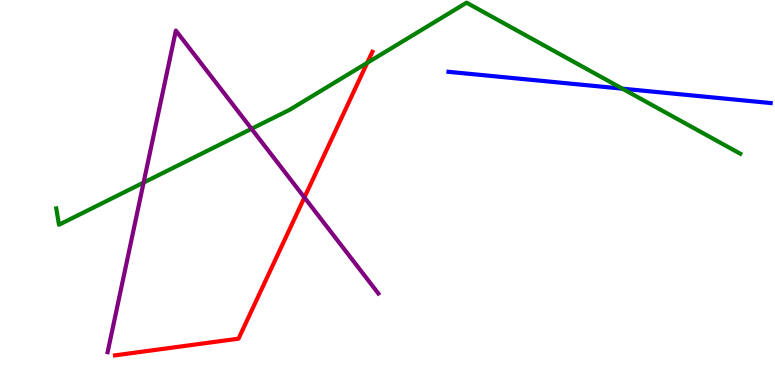[{'lines': ['blue', 'red'], 'intersections': []}, {'lines': ['green', 'red'], 'intersections': [{'x': 4.74, 'y': 8.37}]}, {'lines': ['purple', 'red'], 'intersections': [{'x': 3.93, 'y': 4.87}]}, {'lines': ['blue', 'green'], 'intersections': [{'x': 8.03, 'y': 7.7}]}, {'lines': ['blue', 'purple'], 'intersections': []}, {'lines': ['green', 'purple'], 'intersections': [{'x': 1.85, 'y': 5.26}, {'x': 3.25, 'y': 6.65}]}]